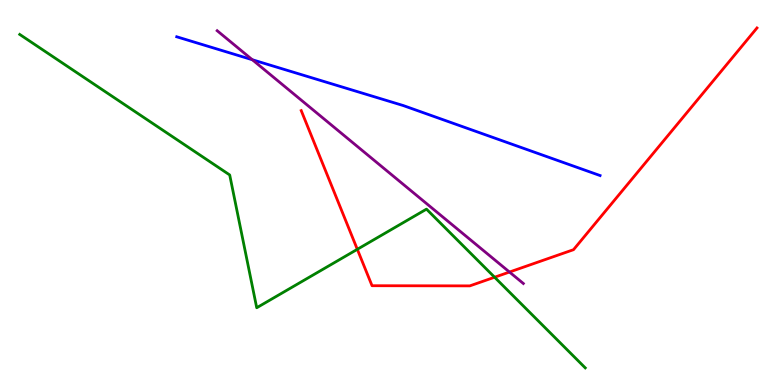[{'lines': ['blue', 'red'], 'intersections': []}, {'lines': ['green', 'red'], 'intersections': [{'x': 4.61, 'y': 3.52}, {'x': 6.38, 'y': 2.8}]}, {'lines': ['purple', 'red'], 'intersections': [{'x': 6.57, 'y': 2.93}]}, {'lines': ['blue', 'green'], 'intersections': []}, {'lines': ['blue', 'purple'], 'intersections': [{'x': 3.26, 'y': 8.45}]}, {'lines': ['green', 'purple'], 'intersections': []}]